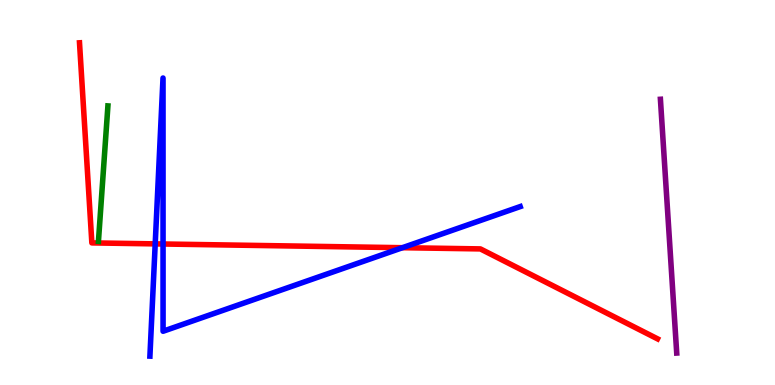[{'lines': ['blue', 'red'], 'intersections': [{'x': 2.0, 'y': 3.67}, {'x': 2.1, 'y': 3.66}, {'x': 5.19, 'y': 3.57}]}, {'lines': ['green', 'red'], 'intersections': []}, {'lines': ['purple', 'red'], 'intersections': []}, {'lines': ['blue', 'green'], 'intersections': []}, {'lines': ['blue', 'purple'], 'intersections': []}, {'lines': ['green', 'purple'], 'intersections': []}]